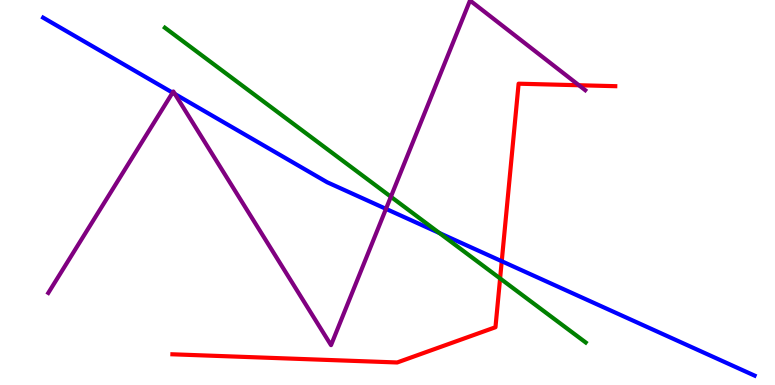[{'lines': ['blue', 'red'], 'intersections': [{'x': 6.47, 'y': 3.21}]}, {'lines': ['green', 'red'], 'intersections': [{'x': 6.45, 'y': 2.77}]}, {'lines': ['purple', 'red'], 'intersections': [{'x': 7.47, 'y': 7.79}]}, {'lines': ['blue', 'green'], 'intersections': [{'x': 5.67, 'y': 3.95}]}, {'lines': ['blue', 'purple'], 'intersections': [{'x': 2.23, 'y': 7.59}, {'x': 2.26, 'y': 7.56}, {'x': 4.98, 'y': 4.57}]}, {'lines': ['green', 'purple'], 'intersections': [{'x': 5.04, 'y': 4.89}]}]